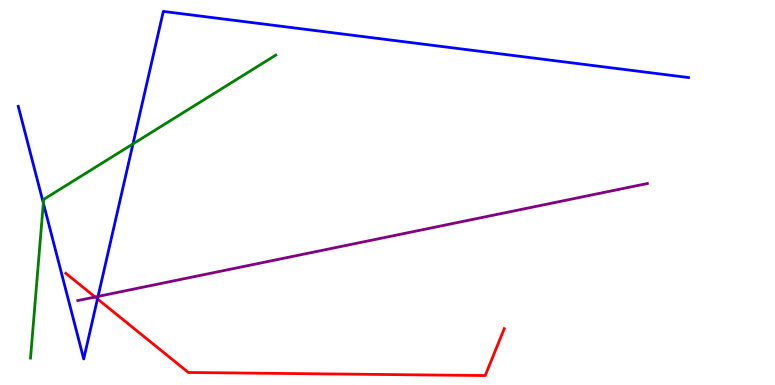[{'lines': ['blue', 'red'], 'intersections': [{'x': 1.26, 'y': 2.24}]}, {'lines': ['green', 'red'], 'intersections': []}, {'lines': ['purple', 'red'], 'intersections': [{'x': 1.23, 'y': 2.29}]}, {'lines': ['blue', 'green'], 'intersections': [{'x': 0.559, 'y': 4.73}, {'x': 1.72, 'y': 6.26}]}, {'lines': ['blue', 'purple'], 'intersections': [{'x': 1.27, 'y': 2.3}]}, {'lines': ['green', 'purple'], 'intersections': []}]